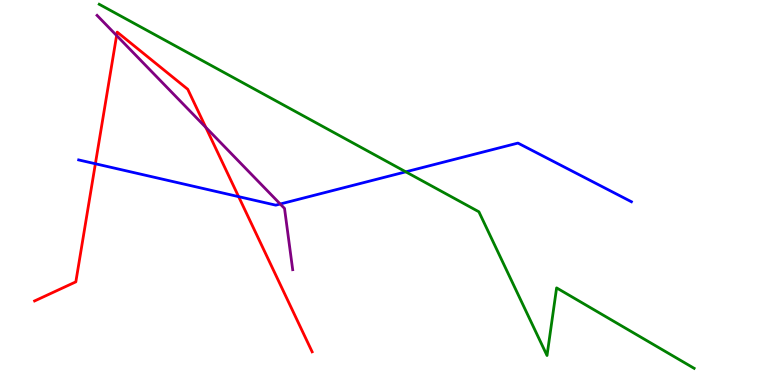[{'lines': ['blue', 'red'], 'intersections': [{'x': 1.23, 'y': 5.75}, {'x': 3.08, 'y': 4.89}]}, {'lines': ['green', 'red'], 'intersections': []}, {'lines': ['purple', 'red'], 'intersections': [{'x': 1.5, 'y': 9.08}, {'x': 2.66, 'y': 6.69}]}, {'lines': ['blue', 'green'], 'intersections': [{'x': 5.24, 'y': 5.54}]}, {'lines': ['blue', 'purple'], 'intersections': [{'x': 3.62, 'y': 4.7}]}, {'lines': ['green', 'purple'], 'intersections': []}]